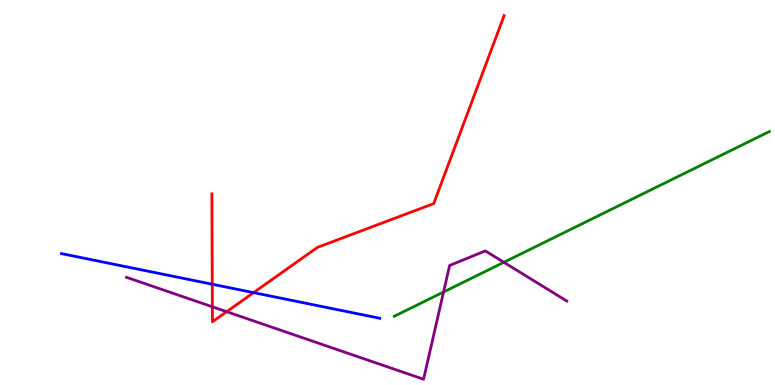[{'lines': ['blue', 'red'], 'intersections': [{'x': 2.74, 'y': 2.62}, {'x': 3.27, 'y': 2.4}]}, {'lines': ['green', 'red'], 'intersections': []}, {'lines': ['purple', 'red'], 'intersections': [{'x': 2.74, 'y': 2.03}, {'x': 2.92, 'y': 1.9}]}, {'lines': ['blue', 'green'], 'intersections': []}, {'lines': ['blue', 'purple'], 'intersections': []}, {'lines': ['green', 'purple'], 'intersections': [{'x': 5.72, 'y': 2.42}, {'x': 6.5, 'y': 3.19}]}]